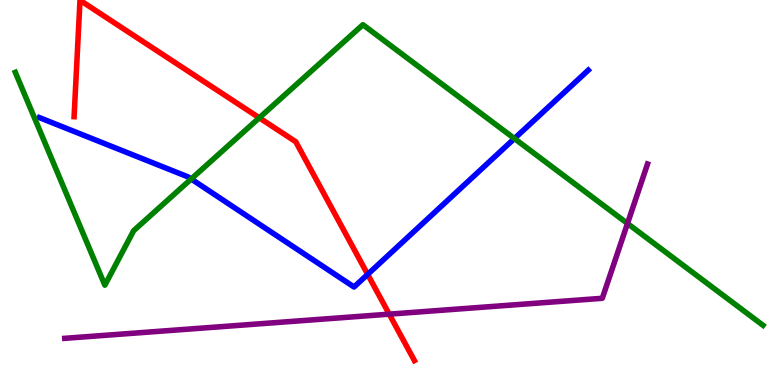[{'lines': ['blue', 'red'], 'intersections': [{'x': 4.74, 'y': 2.87}]}, {'lines': ['green', 'red'], 'intersections': [{'x': 3.35, 'y': 6.94}]}, {'lines': ['purple', 'red'], 'intersections': [{'x': 5.02, 'y': 1.84}]}, {'lines': ['blue', 'green'], 'intersections': [{'x': 2.47, 'y': 5.35}, {'x': 6.64, 'y': 6.4}]}, {'lines': ['blue', 'purple'], 'intersections': []}, {'lines': ['green', 'purple'], 'intersections': [{'x': 8.1, 'y': 4.2}]}]